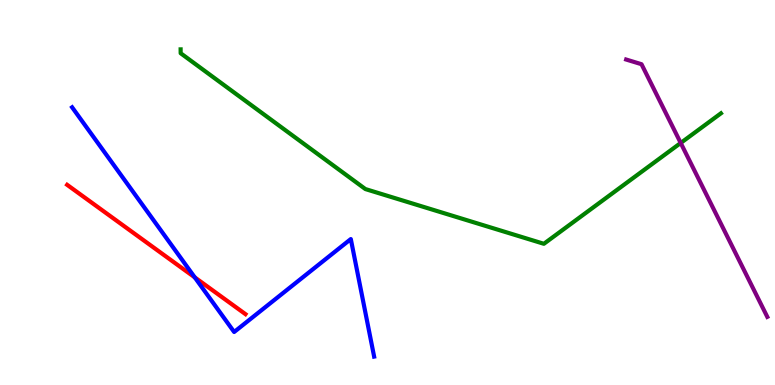[{'lines': ['blue', 'red'], 'intersections': [{'x': 2.51, 'y': 2.8}]}, {'lines': ['green', 'red'], 'intersections': []}, {'lines': ['purple', 'red'], 'intersections': []}, {'lines': ['blue', 'green'], 'intersections': []}, {'lines': ['blue', 'purple'], 'intersections': []}, {'lines': ['green', 'purple'], 'intersections': [{'x': 8.78, 'y': 6.29}]}]